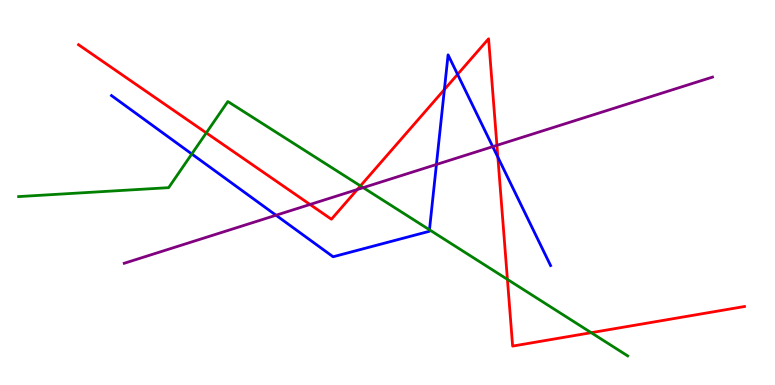[{'lines': ['blue', 'red'], 'intersections': [{'x': 5.73, 'y': 7.67}, {'x': 5.9, 'y': 8.07}, {'x': 6.42, 'y': 5.92}]}, {'lines': ['green', 'red'], 'intersections': [{'x': 2.66, 'y': 6.55}, {'x': 4.65, 'y': 5.17}, {'x': 6.55, 'y': 2.74}, {'x': 7.63, 'y': 1.36}]}, {'lines': ['purple', 'red'], 'intersections': [{'x': 4.0, 'y': 4.69}, {'x': 4.61, 'y': 5.08}, {'x': 6.41, 'y': 6.23}]}, {'lines': ['blue', 'green'], 'intersections': [{'x': 2.47, 'y': 6.0}, {'x': 5.54, 'y': 4.03}]}, {'lines': ['blue', 'purple'], 'intersections': [{'x': 3.56, 'y': 4.41}, {'x': 5.63, 'y': 5.73}, {'x': 6.36, 'y': 6.19}]}, {'lines': ['green', 'purple'], 'intersections': [{'x': 4.69, 'y': 5.13}]}]